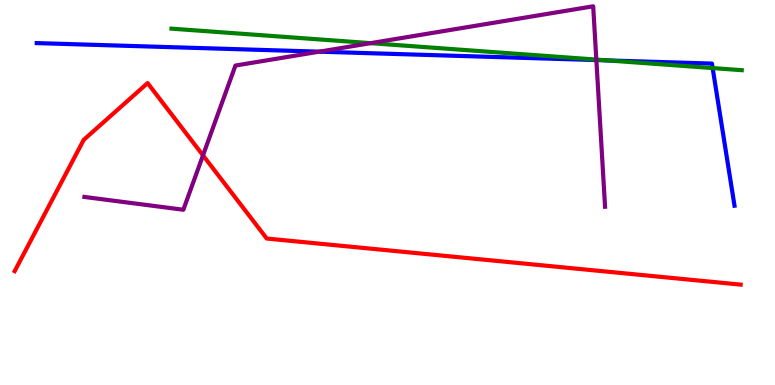[{'lines': ['blue', 'red'], 'intersections': []}, {'lines': ['green', 'red'], 'intersections': []}, {'lines': ['purple', 'red'], 'intersections': [{'x': 2.62, 'y': 5.96}]}, {'lines': ['blue', 'green'], 'intersections': [{'x': 7.84, 'y': 8.43}, {'x': 9.2, 'y': 8.23}]}, {'lines': ['blue', 'purple'], 'intersections': [{'x': 4.12, 'y': 8.66}, {'x': 7.7, 'y': 8.44}]}, {'lines': ['green', 'purple'], 'intersections': [{'x': 4.78, 'y': 8.88}, {'x': 7.69, 'y': 8.45}]}]